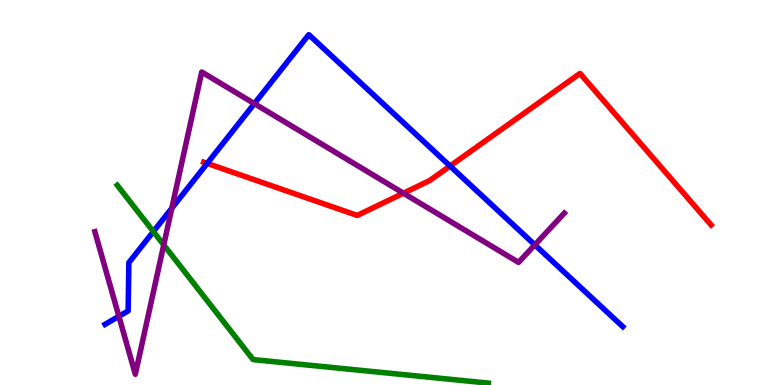[{'lines': ['blue', 'red'], 'intersections': [{'x': 2.67, 'y': 5.76}, {'x': 5.81, 'y': 5.69}]}, {'lines': ['green', 'red'], 'intersections': []}, {'lines': ['purple', 'red'], 'intersections': [{'x': 5.21, 'y': 4.98}]}, {'lines': ['blue', 'green'], 'intersections': [{'x': 1.98, 'y': 3.98}]}, {'lines': ['blue', 'purple'], 'intersections': [{'x': 1.53, 'y': 1.78}, {'x': 2.22, 'y': 4.59}, {'x': 3.28, 'y': 7.31}, {'x': 6.9, 'y': 3.64}]}, {'lines': ['green', 'purple'], 'intersections': [{'x': 2.11, 'y': 3.64}]}]